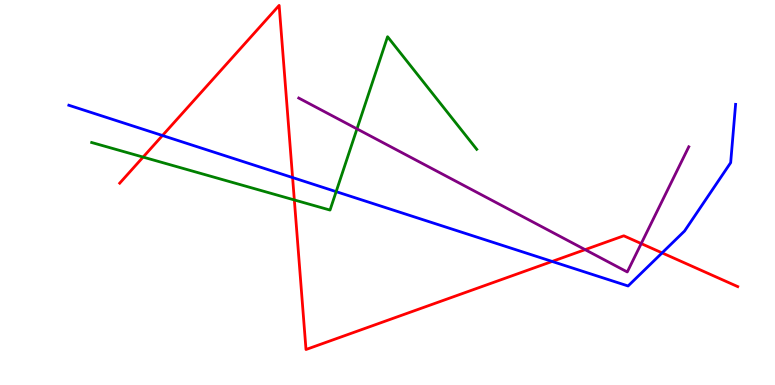[{'lines': ['blue', 'red'], 'intersections': [{'x': 2.1, 'y': 6.48}, {'x': 3.78, 'y': 5.39}, {'x': 7.12, 'y': 3.21}, {'x': 8.54, 'y': 3.43}]}, {'lines': ['green', 'red'], 'intersections': [{'x': 1.85, 'y': 5.92}, {'x': 3.8, 'y': 4.81}]}, {'lines': ['purple', 'red'], 'intersections': [{'x': 7.55, 'y': 3.52}, {'x': 8.27, 'y': 3.67}]}, {'lines': ['blue', 'green'], 'intersections': [{'x': 4.34, 'y': 5.02}]}, {'lines': ['blue', 'purple'], 'intersections': []}, {'lines': ['green', 'purple'], 'intersections': [{'x': 4.61, 'y': 6.65}]}]